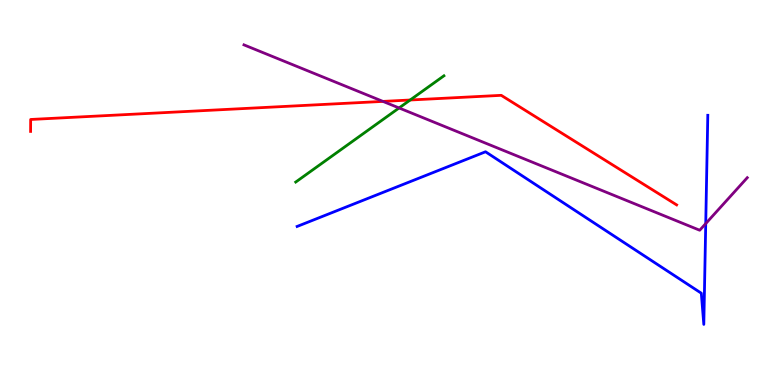[{'lines': ['blue', 'red'], 'intersections': []}, {'lines': ['green', 'red'], 'intersections': [{'x': 5.29, 'y': 7.4}]}, {'lines': ['purple', 'red'], 'intersections': [{'x': 4.94, 'y': 7.37}]}, {'lines': ['blue', 'green'], 'intersections': []}, {'lines': ['blue', 'purple'], 'intersections': [{'x': 9.11, 'y': 4.19}]}, {'lines': ['green', 'purple'], 'intersections': [{'x': 5.15, 'y': 7.2}]}]